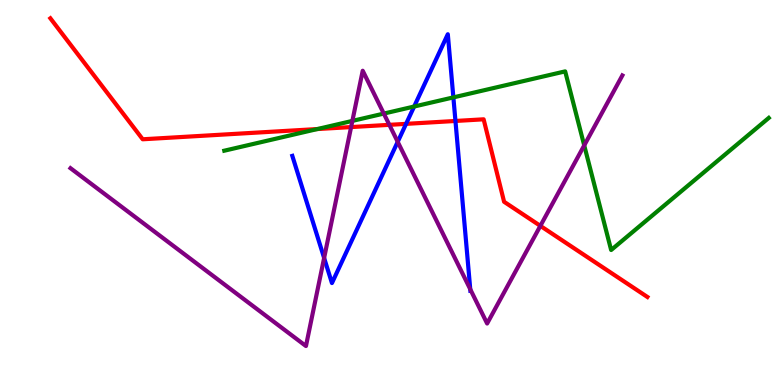[{'lines': ['blue', 'red'], 'intersections': [{'x': 5.24, 'y': 6.78}, {'x': 5.88, 'y': 6.86}]}, {'lines': ['green', 'red'], 'intersections': [{'x': 4.09, 'y': 6.65}]}, {'lines': ['purple', 'red'], 'intersections': [{'x': 4.53, 'y': 6.7}, {'x': 5.02, 'y': 6.76}, {'x': 6.97, 'y': 4.13}]}, {'lines': ['blue', 'green'], 'intersections': [{'x': 5.34, 'y': 7.23}, {'x': 5.85, 'y': 7.47}]}, {'lines': ['blue', 'purple'], 'intersections': [{'x': 4.18, 'y': 3.3}, {'x': 5.13, 'y': 6.32}, {'x': 6.07, 'y': 2.49}]}, {'lines': ['green', 'purple'], 'intersections': [{'x': 4.55, 'y': 6.86}, {'x': 4.95, 'y': 7.05}, {'x': 7.54, 'y': 6.22}]}]